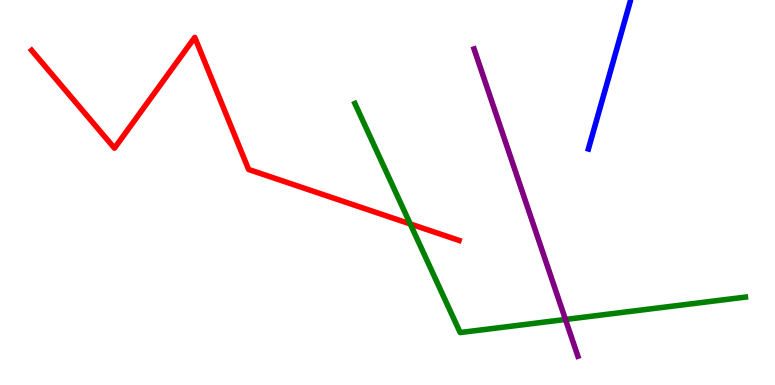[{'lines': ['blue', 'red'], 'intersections': []}, {'lines': ['green', 'red'], 'intersections': [{'x': 5.29, 'y': 4.18}]}, {'lines': ['purple', 'red'], 'intersections': []}, {'lines': ['blue', 'green'], 'intersections': []}, {'lines': ['blue', 'purple'], 'intersections': []}, {'lines': ['green', 'purple'], 'intersections': [{'x': 7.3, 'y': 1.7}]}]